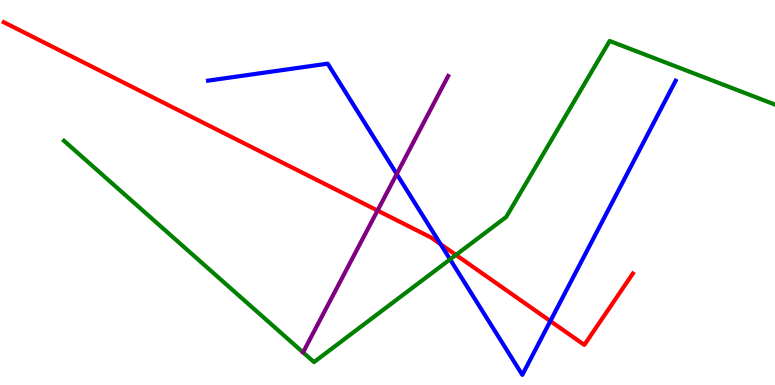[{'lines': ['blue', 'red'], 'intersections': [{'x': 5.68, 'y': 3.66}, {'x': 7.1, 'y': 1.66}]}, {'lines': ['green', 'red'], 'intersections': [{'x': 5.88, 'y': 3.38}]}, {'lines': ['purple', 'red'], 'intersections': [{'x': 4.87, 'y': 4.53}]}, {'lines': ['blue', 'green'], 'intersections': [{'x': 5.81, 'y': 3.26}]}, {'lines': ['blue', 'purple'], 'intersections': [{'x': 5.12, 'y': 5.48}]}, {'lines': ['green', 'purple'], 'intersections': []}]